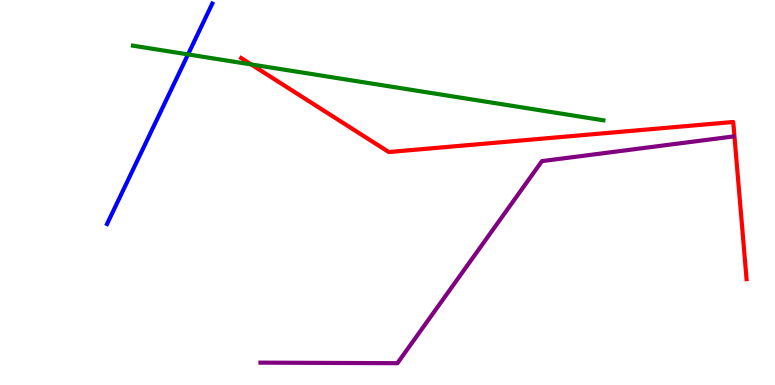[{'lines': ['blue', 'red'], 'intersections': []}, {'lines': ['green', 'red'], 'intersections': [{'x': 3.24, 'y': 8.33}]}, {'lines': ['purple', 'red'], 'intersections': []}, {'lines': ['blue', 'green'], 'intersections': [{'x': 2.43, 'y': 8.59}]}, {'lines': ['blue', 'purple'], 'intersections': []}, {'lines': ['green', 'purple'], 'intersections': []}]